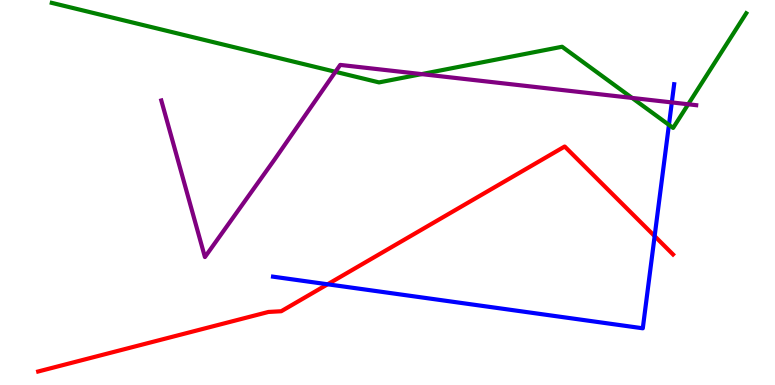[{'lines': ['blue', 'red'], 'intersections': [{'x': 4.23, 'y': 2.62}, {'x': 8.45, 'y': 3.87}]}, {'lines': ['green', 'red'], 'intersections': []}, {'lines': ['purple', 'red'], 'intersections': []}, {'lines': ['blue', 'green'], 'intersections': [{'x': 8.63, 'y': 6.76}]}, {'lines': ['blue', 'purple'], 'intersections': [{'x': 8.67, 'y': 7.34}]}, {'lines': ['green', 'purple'], 'intersections': [{'x': 4.33, 'y': 8.13}, {'x': 5.44, 'y': 8.07}, {'x': 8.16, 'y': 7.46}, {'x': 8.88, 'y': 7.29}]}]